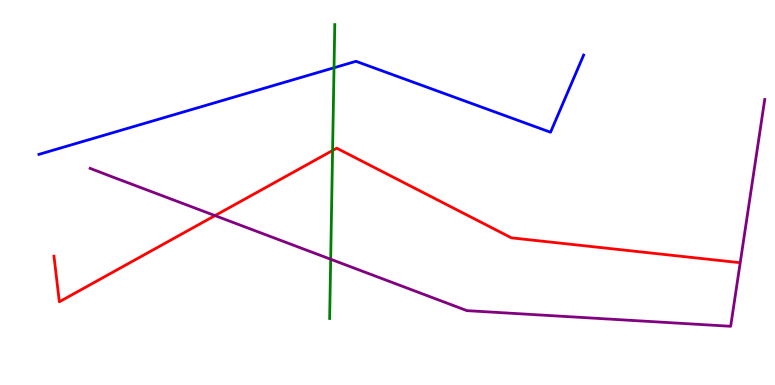[{'lines': ['blue', 'red'], 'intersections': []}, {'lines': ['green', 'red'], 'intersections': [{'x': 4.29, 'y': 6.09}]}, {'lines': ['purple', 'red'], 'intersections': [{'x': 2.77, 'y': 4.4}]}, {'lines': ['blue', 'green'], 'intersections': [{'x': 4.31, 'y': 8.24}]}, {'lines': ['blue', 'purple'], 'intersections': []}, {'lines': ['green', 'purple'], 'intersections': [{'x': 4.27, 'y': 3.27}]}]